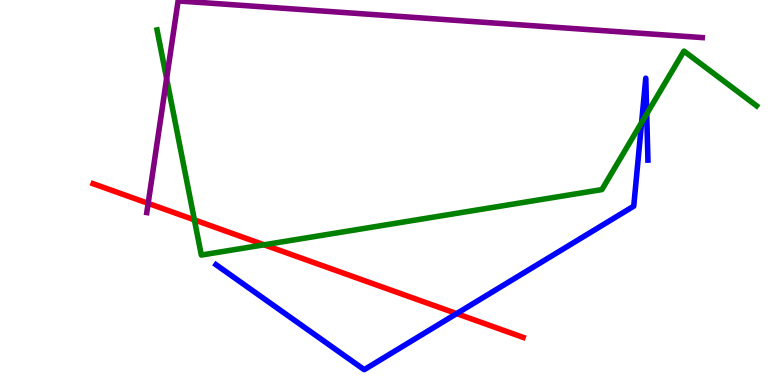[{'lines': ['blue', 'red'], 'intersections': [{'x': 5.89, 'y': 1.85}]}, {'lines': ['green', 'red'], 'intersections': [{'x': 2.51, 'y': 4.29}, {'x': 3.41, 'y': 3.64}]}, {'lines': ['purple', 'red'], 'intersections': [{'x': 1.91, 'y': 4.72}]}, {'lines': ['blue', 'green'], 'intersections': [{'x': 8.28, 'y': 6.82}, {'x': 8.34, 'y': 7.04}]}, {'lines': ['blue', 'purple'], 'intersections': []}, {'lines': ['green', 'purple'], 'intersections': [{'x': 2.15, 'y': 7.96}]}]